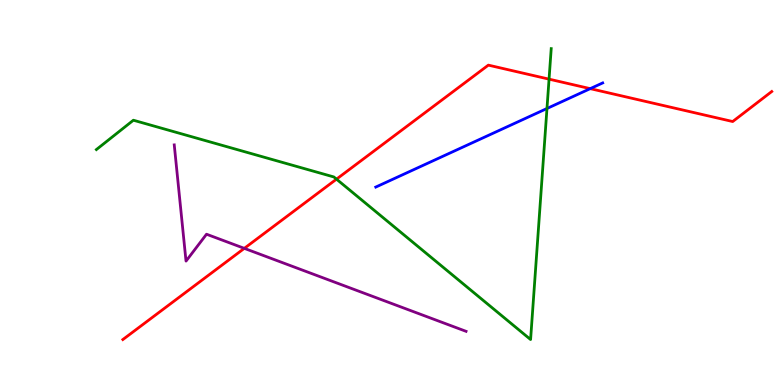[{'lines': ['blue', 'red'], 'intersections': [{'x': 7.62, 'y': 7.7}]}, {'lines': ['green', 'red'], 'intersections': [{'x': 4.34, 'y': 5.35}, {'x': 7.08, 'y': 7.94}]}, {'lines': ['purple', 'red'], 'intersections': [{'x': 3.15, 'y': 3.55}]}, {'lines': ['blue', 'green'], 'intersections': [{'x': 7.06, 'y': 7.18}]}, {'lines': ['blue', 'purple'], 'intersections': []}, {'lines': ['green', 'purple'], 'intersections': []}]